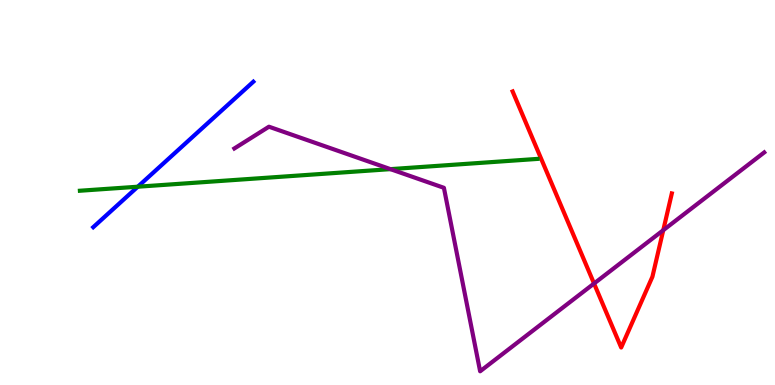[{'lines': ['blue', 'red'], 'intersections': []}, {'lines': ['green', 'red'], 'intersections': []}, {'lines': ['purple', 'red'], 'intersections': [{'x': 7.67, 'y': 2.64}, {'x': 8.56, 'y': 4.02}]}, {'lines': ['blue', 'green'], 'intersections': [{'x': 1.78, 'y': 5.15}]}, {'lines': ['blue', 'purple'], 'intersections': []}, {'lines': ['green', 'purple'], 'intersections': [{'x': 5.04, 'y': 5.61}]}]